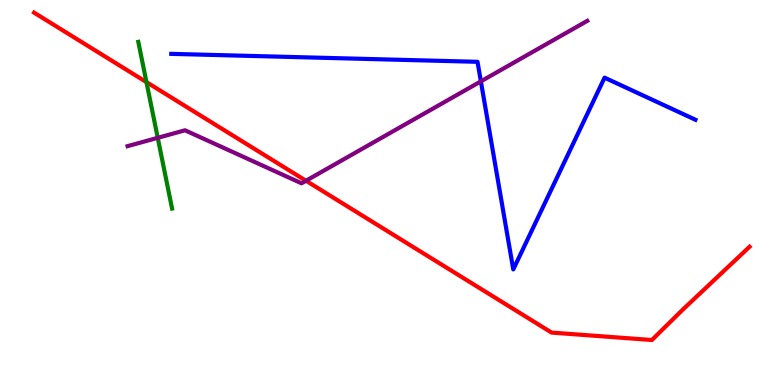[{'lines': ['blue', 'red'], 'intersections': []}, {'lines': ['green', 'red'], 'intersections': [{'x': 1.89, 'y': 7.87}]}, {'lines': ['purple', 'red'], 'intersections': [{'x': 3.95, 'y': 5.31}]}, {'lines': ['blue', 'green'], 'intersections': []}, {'lines': ['blue', 'purple'], 'intersections': [{'x': 6.2, 'y': 7.89}]}, {'lines': ['green', 'purple'], 'intersections': [{'x': 2.04, 'y': 6.42}]}]